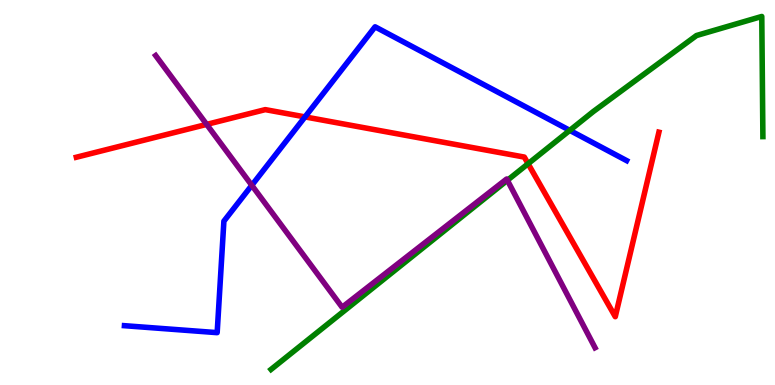[{'lines': ['blue', 'red'], 'intersections': [{'x': 3.94, 'y': 6.96}]}, {'lines': ['green', 'red'], 'intersections': [{'x': 6.81, 'y': 5.75}]}, {'lines': ['purple', 'red'], 'intersections': [{'x': 2.67, 'y': 6.77}]}, {'lines': ['blue', 'green'], 'intersections': [{'x': 7.35, 'y': 6.61}]}, {'lines': ['blue', 'purple'], 'intersections': [{'x': 3.25, 'y': 5.19}]}, {'lines': ['green', 'purple'], 'intersections': [{'x': 6.55, 'y': 5.32}]}]